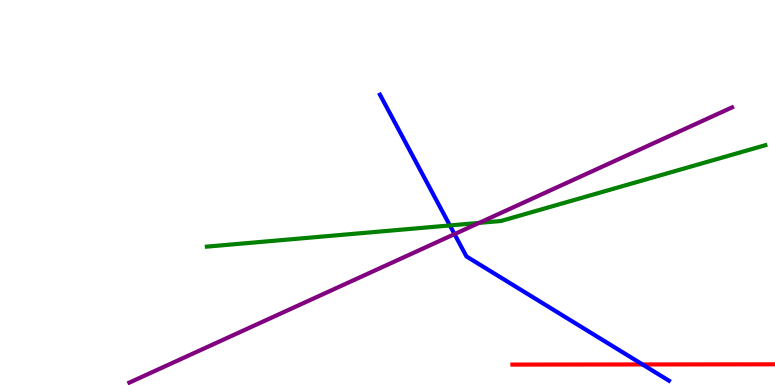[{'lines': ['blue', 'red'], 'intersections': [{'x': 8.29, 'y': 0.534}]}, {'lines': ['green', 'red'], 'intersections': []}, {'lines': ['purple', 'red'], 'intersections': []}, {'lines': ['blue', 'green'], 'intersections': [{'x': 5.8, 'y': 4.14}]}, {'lines': ['blue', 'purple'], 'intersections': [{'x': 5.86, 'y': 3.92}]}, {'lines': ['green', 'purple'], 'intersections': [{'x': 6.18, 'y': 4.21}]}]